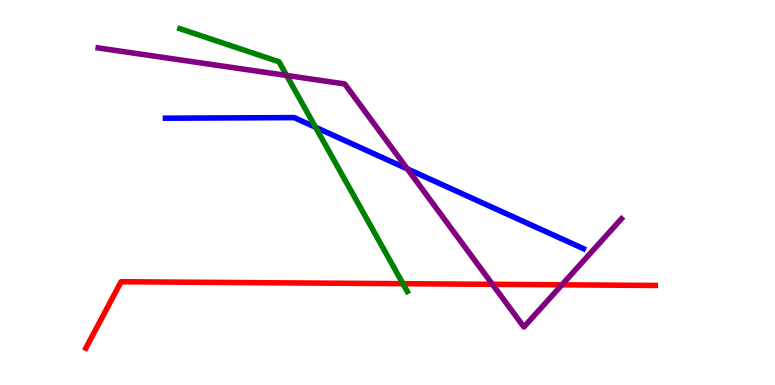[{'lines': ['blue', 'red'], 'intersections': []}, {'lines': ['green', 'red'], 'intersections': [{'x': 5.2, 'y': 2.63}]}, {'lines': ['purple', 'red'], 'intersections': [{'x': 6.35, 'y': 2.62}, {'x': 7.25, 'y': 2.6}]}, {'lines': ['blue', 'green'], 'intersections': [{'x': 4.07, 'y': 6.69}]}, {'lines': ['blue', 'purple'], 'intersections': [{'x': 5.26, 'y': 5.61}]}, {'lines': ['green', 'purple'], 'intersections': [{'x': 3.7, 'y': 8.04}]}]